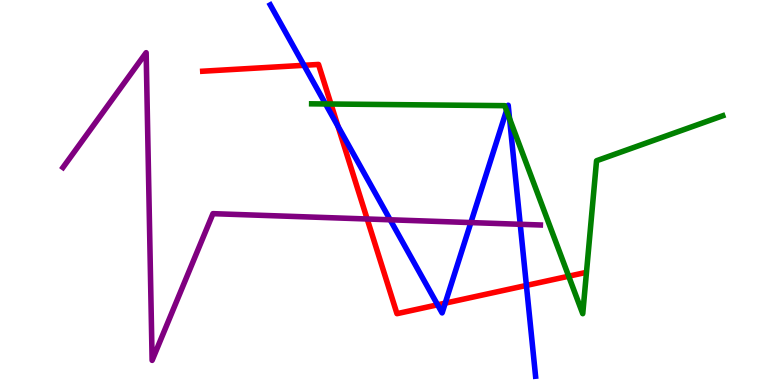[{'lines': ['blue', 'red'], 'intersections': [{'x': 3.92, 'y': 8.3}, {'x': 4.36, 'y': 6.72}, {'x': 5.65, 'y': 2.08}, {'x': 5.74, 'y': 2.13}, {'x': 6.79, 'y': 2.59}]}, {'lines': ['green', 'red'], 'intersections': [{'x': 4.27, 'y': 7.3}, {'x': 7.34, 'y': 2.83}]}, {'lines': ['purple', 'red'], 'intersections': [{'x': 4.74, 'y': 4.31}]}, {'lines': ['blue', 'green'], 'intersections': [{'x': 4.2, 'y': 7.3}, {'x': 6.54, 'y': 7.13}, {'x': 6.57, 'y': 6.92}]}, {'lines': ['blue', 'purple'], 'intersections': [{'x': 5.03, 'y': 4.29}, {'x': 6.08, 'y': 4.22}, {'x': 6.71, 'y': 4.17}]}, {'lines': ['green', 'purple'], 'intersections': []}]